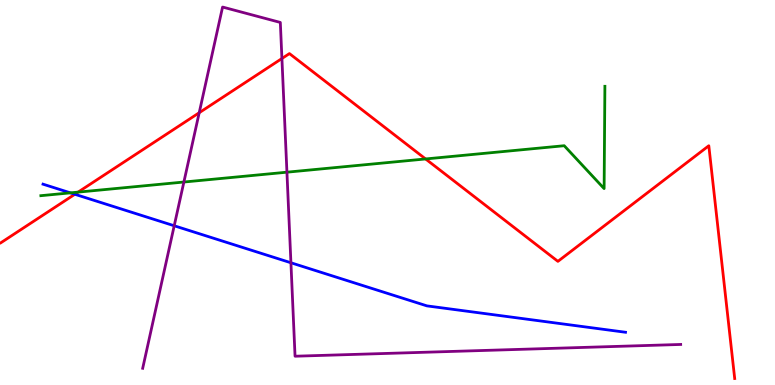[{'lines': ['blue', 'red'], 'intersections': [{'x': 0.966, 'y': 4.95}]}, {'lines': ['green', 'red'], 'intersections': [{'x': 1.01, 'y': 5.01}, {'x': 5.49, 'y': 5.87}]}, {'lines': ['purple', 'red'], 'intersections': [{'x': 2.57, 'y': 7.07}, {'x': 3.64, 'y': 8.48}]}, {'lines': ['blue', 'green'], 'intersections': [{'x': 0.909, 'y': 4.99}]}, {'lines': ['blue', 'purple'], 'intersections': [{'x': 2.25, 'y': 4.14}, {'x': 3.75, 'y': 3.17}]}, {'lines': ['green', 'purple'], 'intersections': [{'x': 2.37, 'y': 5.27}, {'x': 3.7, 'y': 5.53}]}]